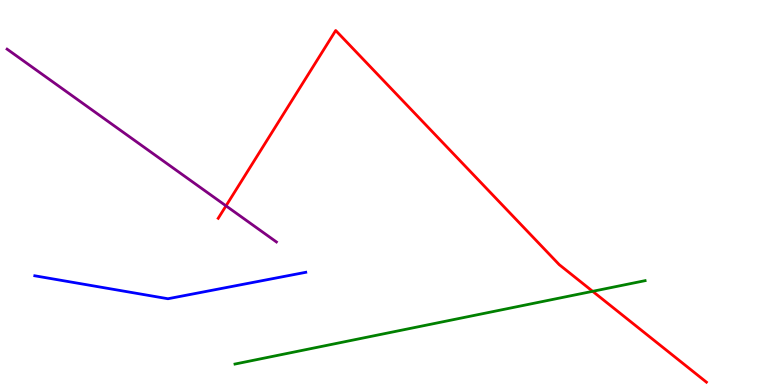[{'lines': ['blue', 'red'], 'intersections': []}, {'lines': ['green', 'red'], 'intersections': [{'x': 7.65, 'y': 2.43}]}, {'lines': ['purple', 'red'], 'intersections': [{'x': 2.92, 'y': 4.65}]}, {'lines': ['blue', 'green'], 'intersections': []}, {'lines': ['blue', 'purple'], 'intersections': []}, {'lines': ['green', 'purple'], 'intersections': []}]